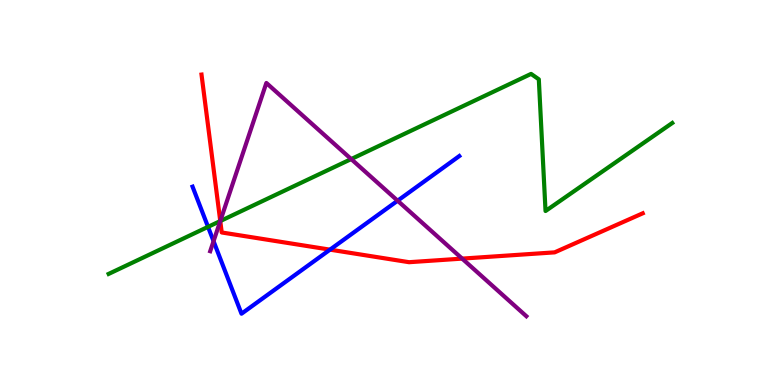[{'lines': ['blue', 'red'], 'intersections': [{'x': 4.26, 'y': 3.52}]}, {'lines': ['green', 'red'], 'intersections': [{'x': 2.84, 'y': 4.26}]}, {'lines': ['purple', 'red'], 'intersections': [{'x': 2.84, 'y': 4.26}, {'x': 5.96, 'y': 3.28}]}, {'lines': ['blue', 'green'], 'intersections': [{'x': 2.68, 'y': 4.11}]}, {'lines': ['blue', 'purple'], 'intersections': [{'x': 2.76, 'y': 3.74}, {'x': 5.13, 'y': 4.79}]}, {'lines': ['green', 'purple'], 'intersections': [{'x': 2.84, 'y': 4.26}, {'x': 4.53, 'y': 5.87}]}]